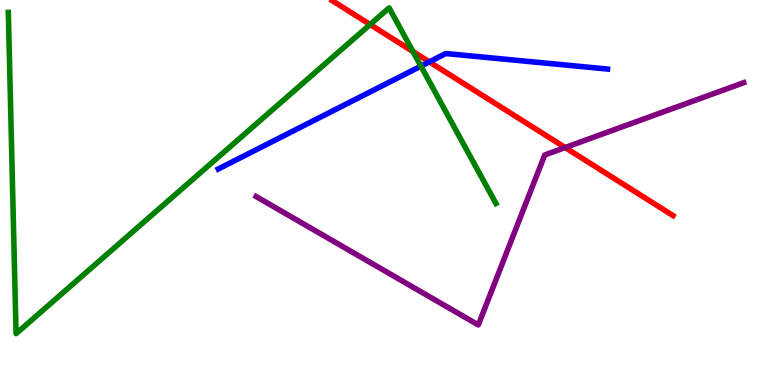[{'lines': ['blue', 'red'], 'intersections': [{'x': 5.54, 'y': 8.39}]}, {'lines': ['green', 'red'], 'intersections': [{'x': 4.78, 'y': 9.36}, {'x': 5.33, 'y': 8.66}]}, {'lines': ['purple', 'red'], 'intersections': [{'x': 7.29, 'y': 6.17}]}, {'lines': ['blue', 'green'], 'intersections': [{'x': 5.43, 'y': 8.28}]}, {'lines': ['blue', 'purple'], 'intersections': []}, {'lines': ['green', 'purple'], 'intersections': []}]